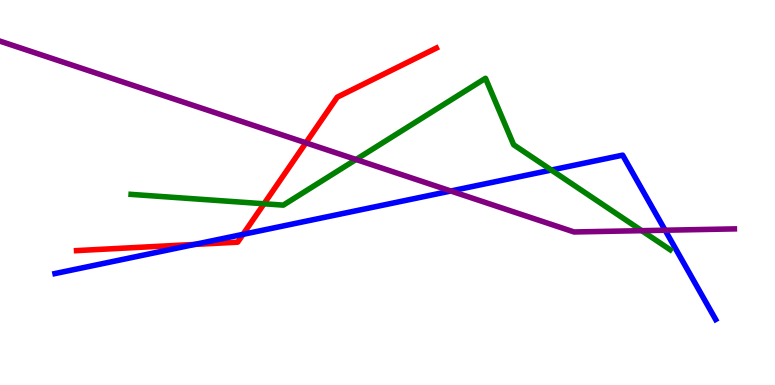[{'lines': ['blue', 'red'], 'intersections': [{'x': 2.51, 'y': 3.65}, {'x': 3.14, 'y': 3.91}]}, {'lines': ['green', 'red'], 'intersections': [{'x': 3.41, 'y': 4.71}]}, {'lines': ['purple', 'red'], 'intersections': [{'x': 3.95, 'y': 6.29}]}, {'lines': ['blue', 'green'], 'intersections': [{'x': 7.11, 'y': 5.58}]}, {'lines': ['blue', 'purple'], 'intersections': [{'x': 5.82, 'y': 5.04}, {'x': 8.58, 'y': 4.02}]}, {'lines': ['green', 'purple'], 'intersections': [{'x': 4.59, 'y': 5.86}, {'x': 8.28, 'y': 4.01}]}]